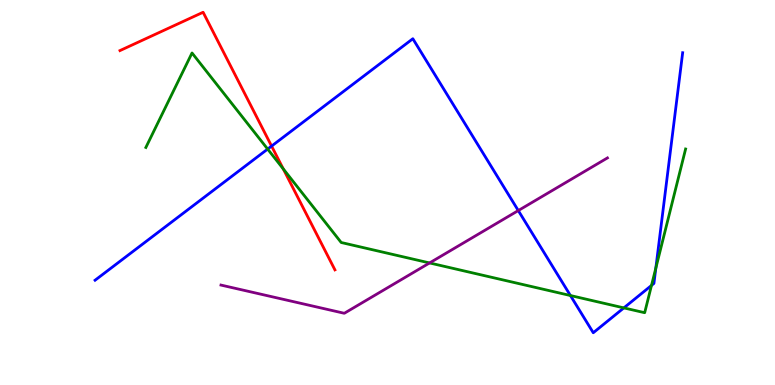[{'lines': ['blue', 'red'], 'intersections': [{'x': 3.5, 'y': 6.21}]}, {'lines': ['green', 'red'], 'intersections': [{'x': 3.65, 'y': 5.61}]}, {'lines': ['purple', 'red'], 'intersections': []}, {'lines': ['blue', 'green'], 'intersections': [{'x': 3.45, 'y': 6.13}, {'x': 7.36, 'y': 2.32}, {'x': 8.05, 'y': 2.0}, {'x': 8.41, 'y': 2.59}, {'x': 8.46, 'y': 3.04}]}, {'lines': ['blue', 'purple'], 'intersections': [{'x': 6.69, 'y': 4.53}]}, {'lines': ['green', 'purple'], 'intersections': [{'x': 5.54, 'y': 3.17}]}]